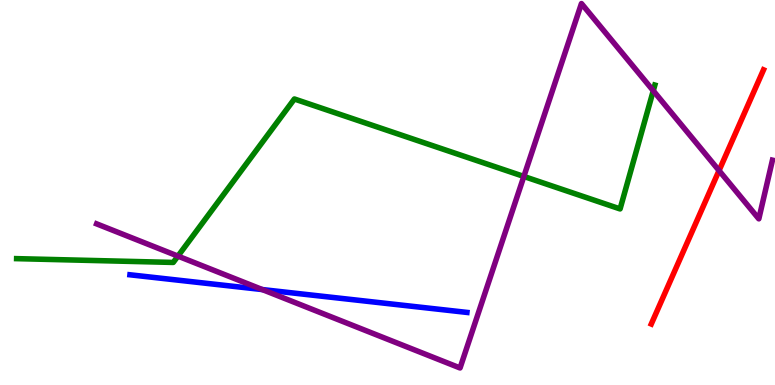[{'lines': ['blue', 'red'], 'intersections': []}, {'lines': ['green', 'red'], 'intersections': []}, {'lines': ['purple', 'red'], 'intersections': [{'x': 9.28, 'y': 5.57}]}, {'lines': ['blue', 'green'], 'intersections': []}, {'lines': ['blue', 'purple'], 'intersections': [{'x': 3.38, 'y': 2.48}]}, {'lines': ['green', 'purple'], 'intersections': [{'x': 2.3, 'y': 3.35}, {'x': 6.76, 'y': 5.42}, {'x': 8.43, 'y': 7.64}]}]